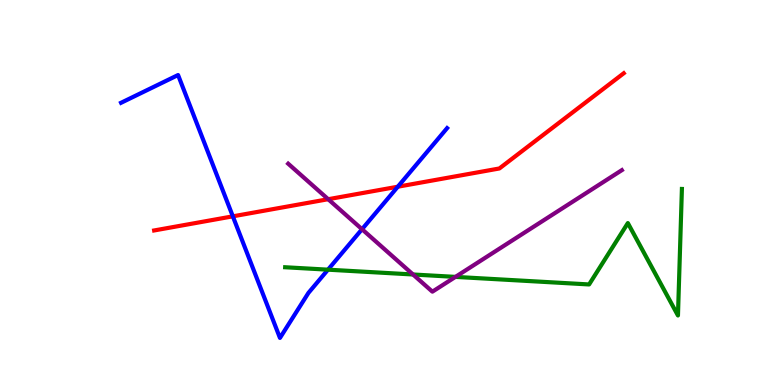[{'lines': ['blue', 'red'], 'intersections': [{'x': 3.0, 'y': 4.38}, {'x': 5.13, 'y': 5.15}]}, {'lines': ['green', 'red'], 'intersections': []}, {'lines': ['purple', 'red'], 'intersections': [{'x': 4.23, 'y': 4.83}]}, {'lines': ['blue', 'green'], 'intersections': [{'x': 4.23, 'y': 3.0}]}, {'lines': ['blue', 'purple'], 'intersections': [{'x': 4.67, 'y': 4.05}]}, {'lines': ['green', 'purple'], 'intersections': [{'x': 5.33, 'y': 2.87}, {'x': 5.88, 'y': 2.81}]}]